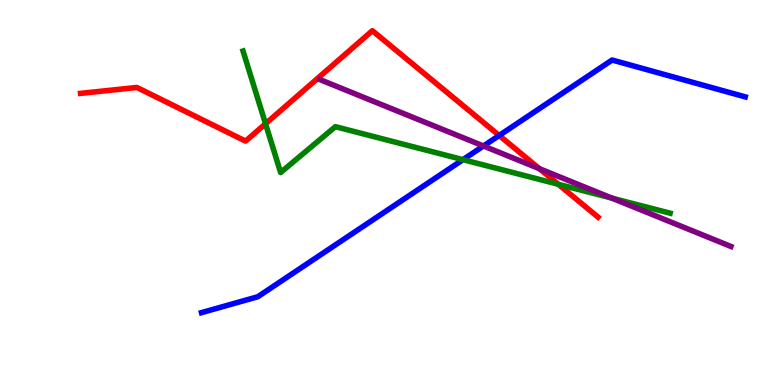[{'lines': ['blue', 'red'], 'intersections': [{'x': 6.44, 'y': 6.48}]}, {'lines': ['green', 'red'], 'intersections': [{'x': 3.43, 'y': 6.79}, {'x': 7.2, 'y': 5.21}]}, {'lines': ['purple', 'red'], 'intersections': [{'x': 6.96, 'y': 5.62}]}, {'lines': ['blue', 'green'], 'intersections': [{'x': 5.97, 'y': 5.85}]}, {'lines': ['blue', 'purple'], 'intersections': [{'x': 6.24, 'y': 6.21}]}, {'lines': ['green', 'purple'], 'intersections': [{'x': 7.9, 'y': 4.85}]}]